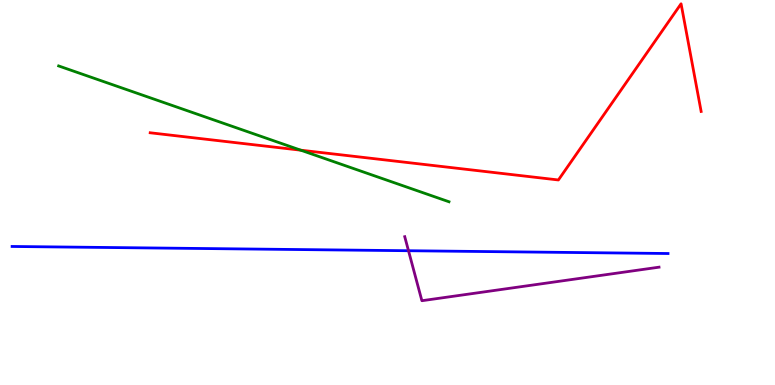[{'lines': ['blue', 'red'], 'intersections': []}, {'lines': ['green', 'red'], 'intersections': [{'x': 3.88, 'y': 6.1}]}, {'lines': ['purple', 'red'], 'intersections': []}, {'lines': ['blue', 'green'], 'intersections': []}, {'lines': ['blue', 'purple'], 'intersections': [{'x': 5.27, 'y': 3.49}]}, {'lines': ['green', 'purple'], 'intersections': []}]